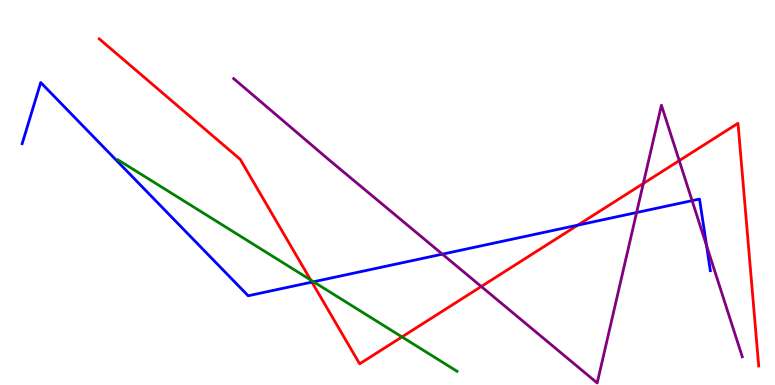[{'lines': ['blue', 'red'], 'intersections': [{'x': 4.02, 'y': 2.67}, {'x': 7.46, 'y': 4.15}]}, {'lines': ['green', 'red'], 'intersections': [{'x': 4.01, 'y': 2.73}, {'x': 5.19, 'y': 1.25}]}, {'lines': ['purple', 'red'], 'intersections': [{'x': 6.21, 'y': 2.56}, {'x': 8.3, 'y': 5.23}, {'x': 8.76, 'y': 5.83}]}, {'lines': ['blue', 'green'], 'intersections': [{'x': 4.05, 'y': 2.68}]}, {'lines': ['blue', 'purple'], 'intersections': [{'x': 5.71, 'y': 3.4}, {'x': 8.21, 'y': 4.48}, {'x': 8.93, 'y': 4.79}, {'x': 9.12, 'y': 3.62}]}, {'lines': ['green', 'purple'], 'intersections': []}]